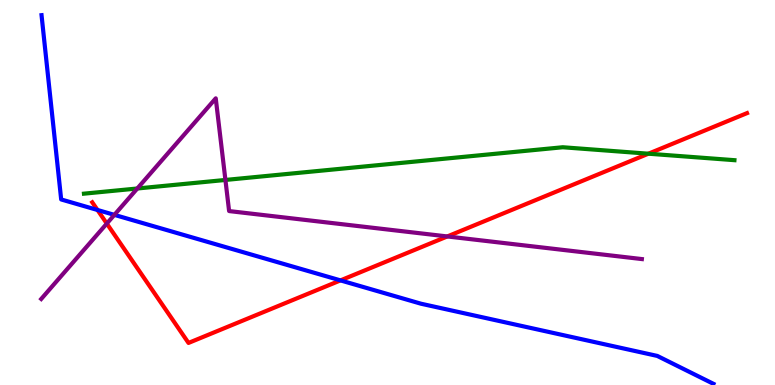[{'lines': ['blue', 'red'], 'intersections': [{'x': 1.26, 'y': 4.55}, {'x': 4.39, 'y': 2.72}]}, {'lines': ['green', 'red'], 'intersections': [{'x': 8.37, 'y': 6.01}]}, {'lines': ['purple', 'red'], 'intersections': [{'x': 1.38, 'y': 4.19}, {'x': 5.77, 'y': 3.86}]}, {'lines': ['blue', 'green'], 'intersections': []}, {'lines': ['blue', 'purple'], 'intersections': [{'x': 1.48, 'y': 4.42}]}, {'lines': ['green', 'purple'], 'intersections': [{'x': 1.77, 'y': 5.1}, {'x': 2.91, 'y': 5.33}]}]